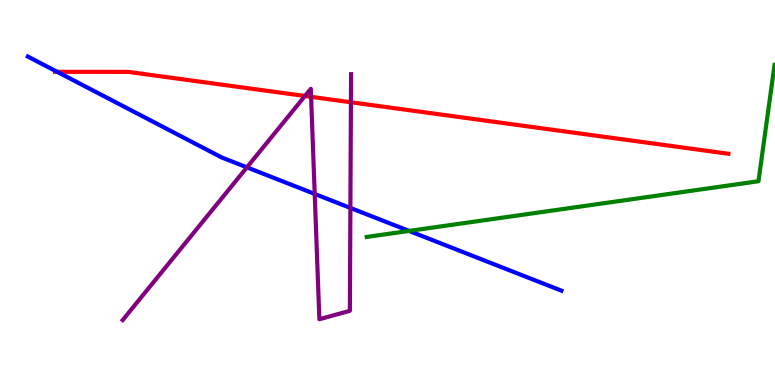[{'lines': ['blue', 'red'], 'intersections': [{'x': 0.738, 'y': 8.13}]}, {'lines': ['green', 'red'], 'intersections': []}, {'lines': ['purple', 'red'], 'intersections': [{'x': 3.94, 'y': 7.51}, {'x': 4.01, 'y': 7.48}, {'x': 4.53, 'y': 7.34}]}, {'lines': ['blue', 'green'], 'intersections': [{'x': 5.28, 'y': 4.0}]}, {'lines': ['blue', 'purple'], 'intersections': [{'x': 3.19, 'y': 5.65}, {'x': 4.06, 'y': 4.96}, {'x': 4.52, 'y': 4.6}]}, {'lines': ['green', 'purple'], 'intersections': []}]